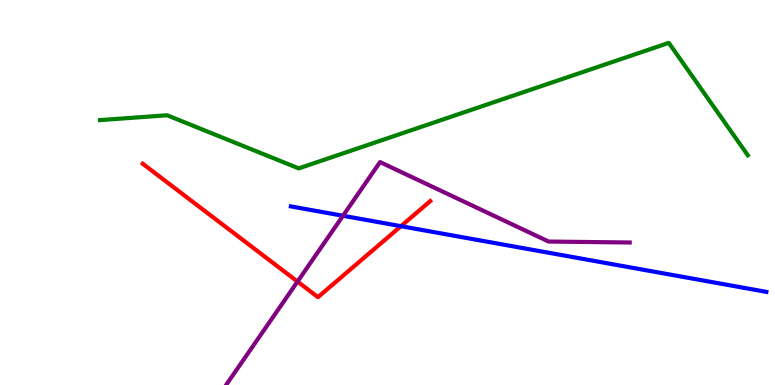[{'lines': ['blue', 'red'], 'intersections': [{'x': 5.17, 'y': 4.13}]}, {'lines': ['green', 'red'], 'intersections': []}, {'lines': ['purple', 'red'], 'intersections': [{'x': 3.84, 'y': 2.69}]}, {'lines': ['blue', 'green'], 'intersections': []}, {'lines': ['blue', 'purple'], 'intersections': [{'x': 4.43, 'y': 4.4}]}, {'lines': ['green', 'purple'], 'intersections': []}]